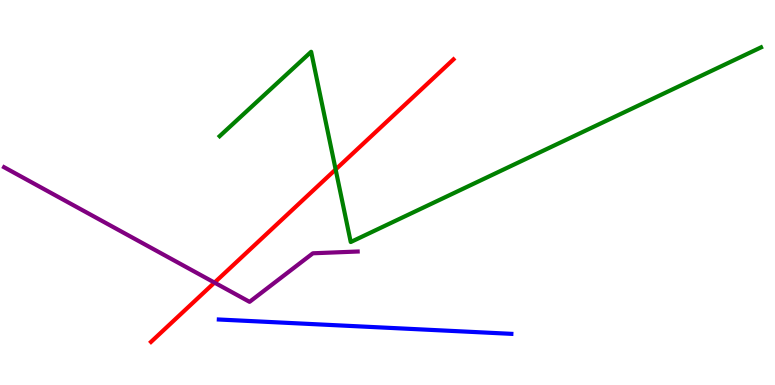[{'lines': ['blue', 'red'], 'intersections': []}, {'lines': ['green', 'red'], 'intersections': [{'x': 4.33, 'y': 5.6}]}, {'lines': ['purple', 'red'], 'intersections': [{'x': 2.77, 'y': 2.66}]}, {'lines': ['blue', 'green'], 'intersections': []}, {'lines': ['blue', 'purple'], 'intersections': []}, {'lines': ['green', 'purple'], 'intersections': []}]